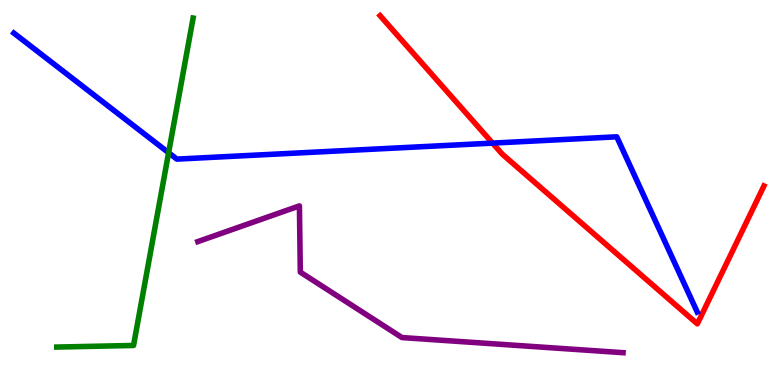[{'lines': ['blue', 'red'], 'intersections': [{'x': 6.36, 'y': 6.28}]}, {'lines': ['green', 'red'], 'intersections': []}, {'lines': ['purple', 'red'], 'intersections': []}, {'lines': ['blue', 'green'], 'intersections': [{'x': 2.18, 'y': 6.03}]}, {'lines': ['blue', 'purple'], 'intersections': []}, {'lines': ['green', 'purple'], 'intersections': []}]